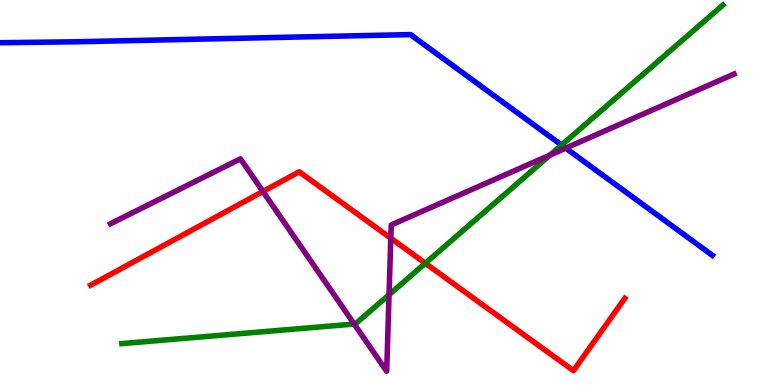[{'lines': ['blue', 'red'], 'intersections': []}, {'lines': ['green', 'red'], 'intersections': [{'x': 5.49, 'y': 3.16}]}, {'lines': ['purple', 'red'], 'intersections': [{'x': 3.39, 'y': 5.03}, {'x': 5.04, 'y': 3.81}]}, {'lines': ['blue', 'green'], 'intersections': [{'x': 7.25, 'y': 6.23}]}, {'lines': ['blue', 'purple'], 'intersections': [{'x': 7.3, 'y': 6.15}]}, {'lines': ['green', 'purple'], 'intersections': [{'x': 4.57, 'y': 1.58}, {'x': 5.02, 'y': 2.34}, {'x': 7.1, 'y': 5.97}]}]